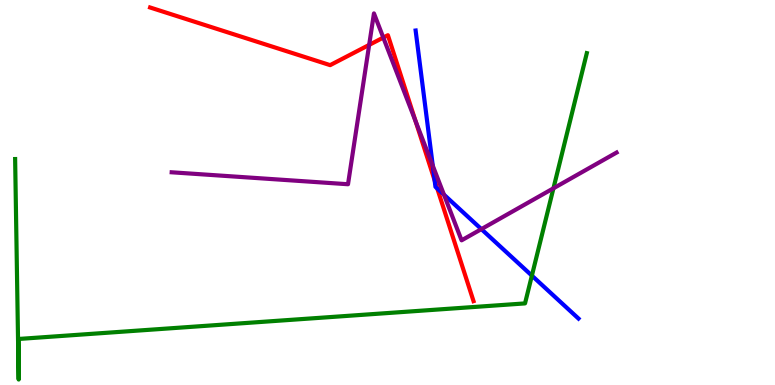[{'lines': ['blue', 'red'], 'intersections': [{'x': 5.61, 'y': 5.32}, {'x': 5.64, 'y': 5.1}]}, {'lines': ['green', 'red'], 'intersections': []}, {'lines': ['purple', 'red'], 'intersections': [{'x': 4.76, 'y': 8.83}, {'x': 4.95, 'y': 9.02}, {'x': 5.36, 'y': 6.85}]}, {'lines': ['blue', 'green'], 'intersections': [{'x': 6.86, 'y': 2.84}]}, {'lines': ['blue', 'purple'], 'intersections': [{'x': 5.58, 'y': 5.7}, {'x': 5.73, 'y': 4.94}, {'x': 6.21, 'y': 4.05}]}, {'lines': ['green', 'purple'], 'intersections': [{'x': 7.14, 'y': 5.11}]}]